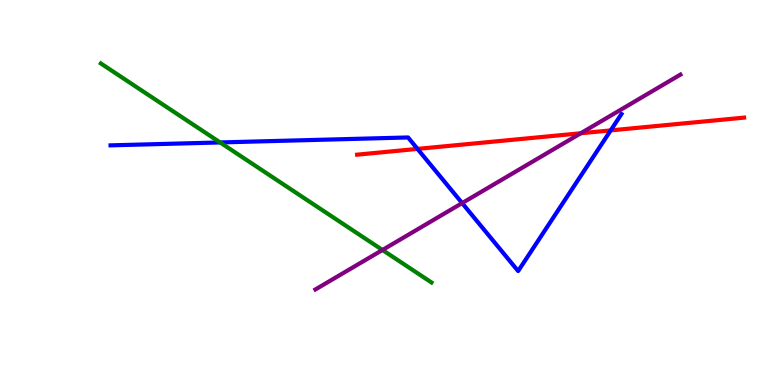[{'lines': ['blue', 'red'], 'intersections': [{'x': 5.39, 'y': 6.13}, {'x': 7.88, 'y': 6.61}]}, {'lines': ['green', 'red'], 'intersections': []}, {'lines': ['purple', 'red'], 'intersections': [{'x': 7.49, 'y': 6.54}]}, {'lines': ['blue', 'green'], 'intersections': [{'x': 2.84, 'y': 6.3}]}, {'lines': ['blue', 'purple'], 'intersections': [{'x': 5.96, 'y': 4.73}]}, {'lines': ['green', 'purple'], 'intersections': [{'x': 4.93, 'y': 3.51}]}]